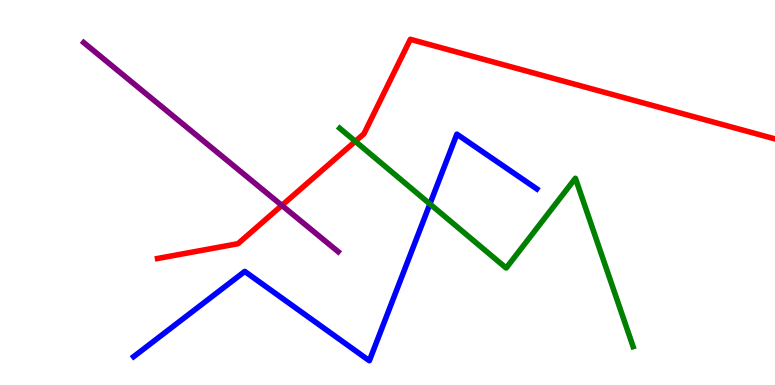[{'lines': ['blue', 'red'], 'intersections': []}, {'lines': ['green', 'red'], 'intersections': [{'x': 4.58, 'y': 6.33}]}, {'lines': ['purple', 'red'], 'intersections': [{'x': 3.64, 'y': 4.66}]}, {'lines': ['blue', 'green'], 'intersections': [{'x': 5.55, 'y': 4.7}]}, {'lines': ['blue', 'purple'], 'intersections': []}, {'lines': ['green', 'purple'], 'intersections': []}]